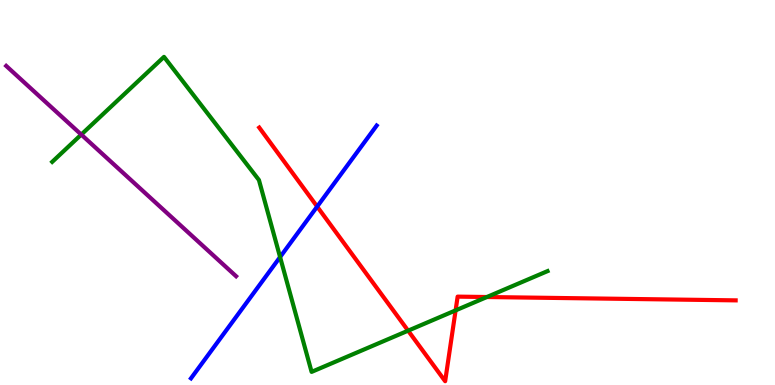[{'lines': ['blue', 'red'], 'intersections': [{'x': 4.09, 'y': 4.63}]}, {'lines': ['green', 'red'], 'intersections': [{'x': 5.27, 'y': 1.41}, {'x': 5.88, 'y': 1.94}, {'x': 6.28, 'y': 2.29}]}, {'lines': ['purple', 'red'], 'intersections': []}, {'lines': ['blue', 'green'], 'intersections': [{'x': 3.61, 'y': 3.32}]}, {'lines': ['blue', 'purple'], 'intersections': []}, {'lines': ['green', 'purple'], 'intersections': [{'x': 1.05, 'y': 6.5}]}]